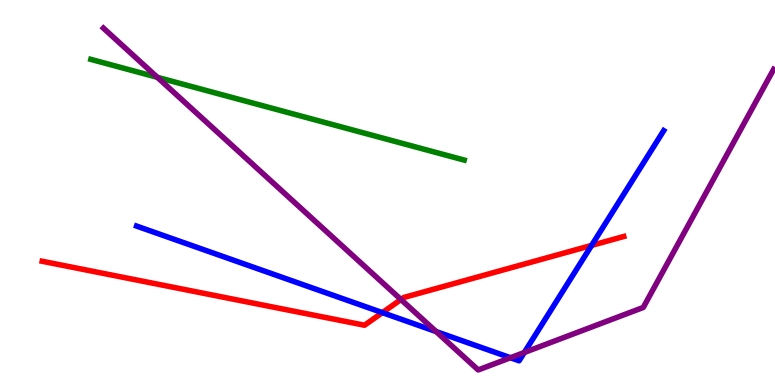[{'lines': ['blue', 'red'], 'intersections': [{'x': 4.93, 'y': 1.88}, {'x': 7.63, 'y': 3.63}]}, {'lines': ['green', 'red'], 'intersections': []}, {'lines': ['purple', 'red'], 'intersections': [{'x': 5.17, 'y': 2.22}]}, {'lines': ['blue', 'green'], 'intersections': []}, {'lines': ['blue', 'purple'], 'intersections': [{'x': 5.63, 'y': 1.39}, {'x': 6.59, 'y': 0.708}, {'x': 6.77, 'y': 0.844}]}, {'lines': ['green', 'purple'], 'intersections': [{'x': 2.03, 'y': 7.99}]}]